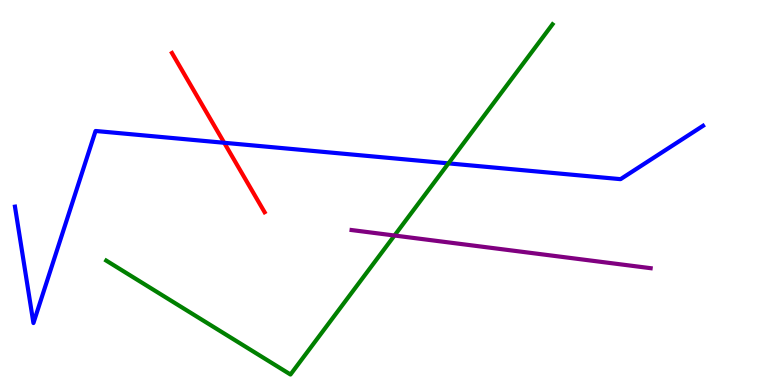[{'lines': ['blue', 'red'], 'intersections': [{'x': 2.89, 'y': 6.29}]}, {'lines': ['green', 'red'], 'intersections': []}, {'lines': ['purple', 'red'], 'intersections': []}, {'lines': ['blue', 'green'], 'intersections': [{'x': 5.79, 'y': 5.76}]}, {'lines': ['blue', 'purple'], 'intersections': []}, {'lines': ['green', 'purple'], 'intersections': [{'x': 5.09, 'y': 3.88}]}]